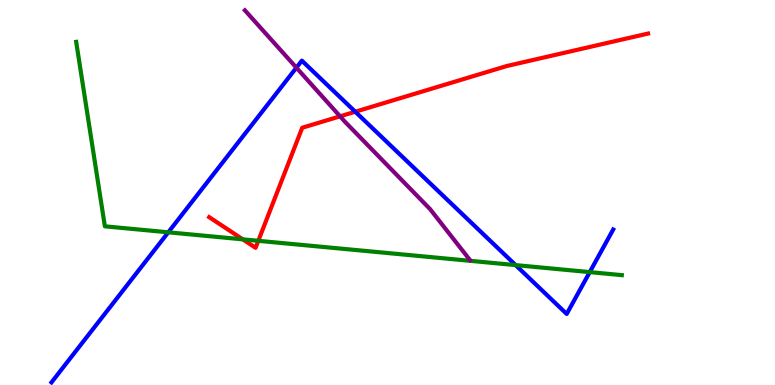[{'lines': ['blue', 'red'], 'intersections': [{'x': 4.58, 'y': 7.1}]}, {'lines': ['green', 'red'], 'intersections': [{'x': 3.13, 'y': 3.78}, {'x': 3.33, 'y': 3.75}]}, {'lines': ['purple', 'red'], 'intersections': [{'x': 4.39, 'y': 6.98}]}, {'lines': ['blue', 'green'], 'intersections': [{'x': 2.17, 'y': 3.97}, {'x': 6.65, 'y': 3.11}, {'x': 7.61, 'y': 2.93}]}, {'lines': ['blue', 'purple'], 'intersections': [{'x': 3.82, 'y': 8.24}]}, {'lines': ['green', 'purple'], 'intersections': []}]